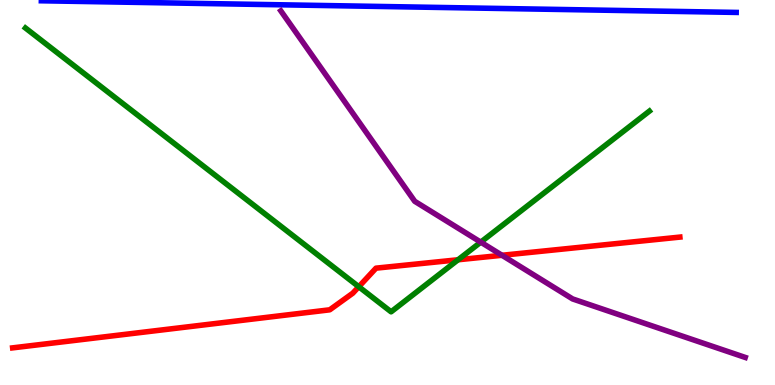[{'lines': ['blue', 'red'], 'intersections': []}, {'lines': ['green', 'red'], 'intersections': [{'x': 4.63, 'y': 2.55}, {'x': 5.91, 'y': 3.25}]}, {'lines': ['purple', 'red'], 'intersections': [{'x': 6.48, 'y': 3.37}]}, {'lines': ['blue', 'green'], 'intersections': []}, {'lines': ['blue', 'purple'], 'intersections': []}, {'lines': ['green', 'purple'], 'intersections': [{'x': 6.2, 'y': 3.71}]}]